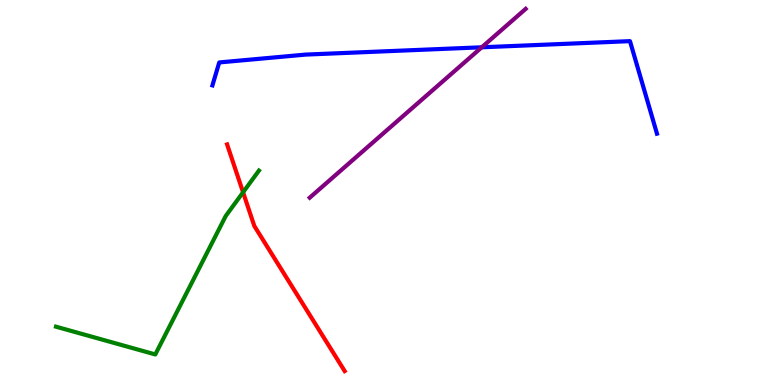[{'lines': ['blue', 'red'], 'intersections': []}, {'lines': ['green', 'red'], 'intersections': [{'x': 3.14, 'y': 5.01}]}, {'lines': ['purple', 'red'], 'intersections': []}, {'lines': ['blue', 'green'], 'intersections': []}, {'lines': ['blue', 'purple'], 'intersections': [{'x': 6.22, 'y': 8.77}]}, {'lines': ['green', 'purple'], 'intersections': []}]